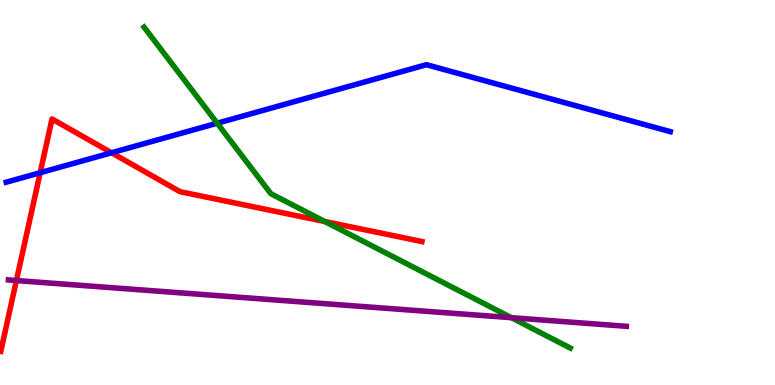[{'lines': ['blue', 'red'], 'intersections': [{'x': 0.518, 'y': 5.51}, {'x': 1.44, 'y': 6.03}]}, {'lines': ['green', 'red'], 'intersections': [{'x': 4.19, 'y': 4.25}]}, {'lines': ['purple', 'red'], 'intersections': [{'x': 0.212, 'y': 2.71}]}, {'lines': ['blue', 'green'], 'intersections': [{'x': 2.8, 'y': 6.8}]}, {'lines': ['blue', 'purple'], 'intersections': []}, {'lines': ['green', 'purple'], 'intersections': [{'x': 6.6, 'y': 1.75}]}]